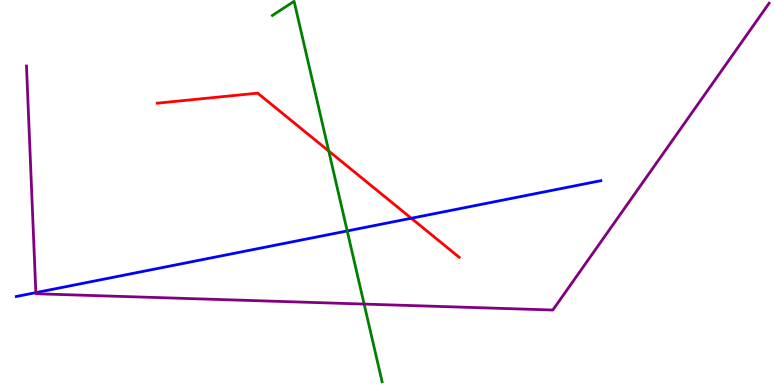[{'lines': ['blue', 'red'], 'intersections': [{'x': 5.31, 'y': 4.33}]}, {'lines': ['green', 'red'], 'intersections': [{'x': 4.24, 'y': 6.08}]}, {'lines': ['purple', 'red'], 'intersections': []}, {'lines': ['blue', 'green'], 'intersections': [{'x': 4.48, 'y': 4.0}]}, {'lines': ['blue', 'purple'], 'intersections': [{'x': 0.462, 'y': 2.4}]}, {'lines': ['green', 'purple'], 'intersections': [{'x': 4.7, 'y': 2.1}]}]